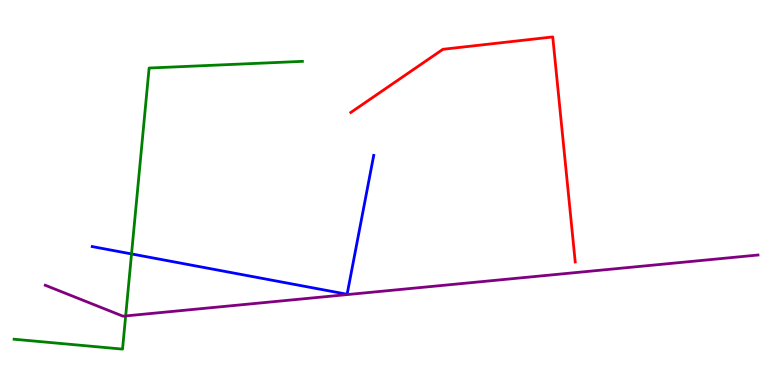[{'lines': ['blue', 'red'], 'intersections': []}, {'lines': ['green', 'red'], 'intersections': []}, {'lines': ['purple', 'red'], 'intersections': []}, {'lines': ['blue', 'green'], 'intersections': [{'x': 1.7, 'y': 3.4}]}, {'lines': ['blue', 'purple'], 'intersections': []}, {'lines': ['green', 'purple'], 'intersections': [{'x': 1.62, 'y': 1.79}]}]